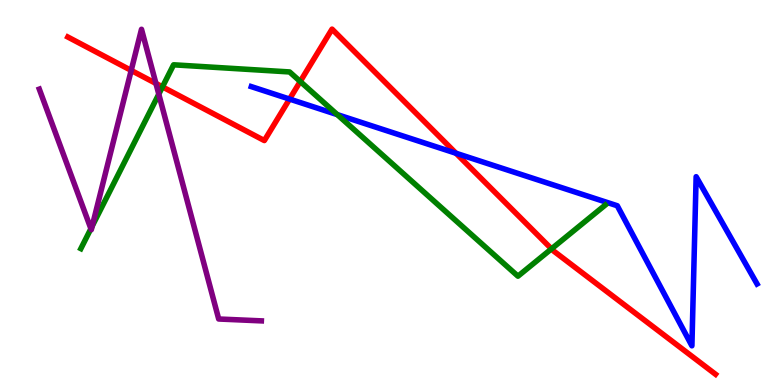[{'lines': ['blue', 'red'], 'intersections': [{'x': 3.74, 'y': 7.43}, {'x': 5.88, 'y': 6.02}]}, {'lines': ['green', 'red'], 'intersections': [{'x': 2.1, 'y': 7.74}, {'x': 3.87, 'y': 7.88}, {'x': 7.12, 'y': 3.54}]}, {'lines': ['purple', 'red'], 'intersections': [{'x': 1.69, 'y': 8.17}, {'x': 2.01, 'y': 7.83}]}, {'lines': ['blue', 'green'], 'intersections': [{'x': 4.35, 'y': 7.02}]}, {'lines': ['blue', 'purple'], 'intersections': []}, {'lines': ['green', 'purple'], 'intersections': [{'x': 1.17, 'y': 4.06}, {'x': 1.19, 'y': 4.13}, {'x': 2.05, 'y': 7.55}]}]